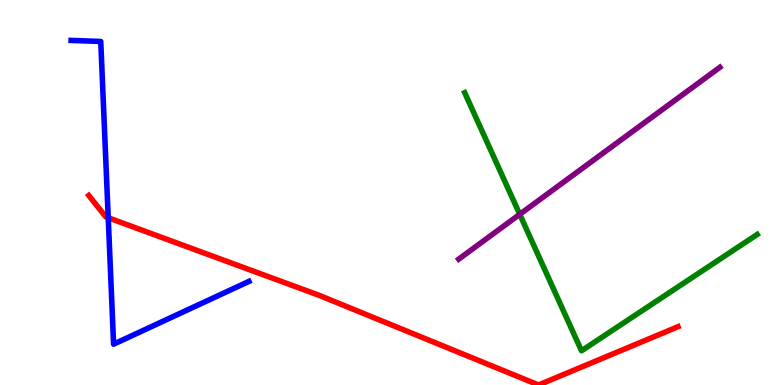[{'lines': ['blue', 'red'], 'intersections': [{'x': 1.4, 'y': 4.34}]}, {'lines': ['green', 'red'], 'intersections': []}, {'lines': ['purple', 'red'], 'intersections': []}, {'lines': ['blue', 'green'], 'intersections': []}, {'lines': ['blue', 'purple'], 'intersections': []}, {'lines': ['green', 'purple'], 'intersections': [{'x': 6.71, 'y': 4.43}]}]